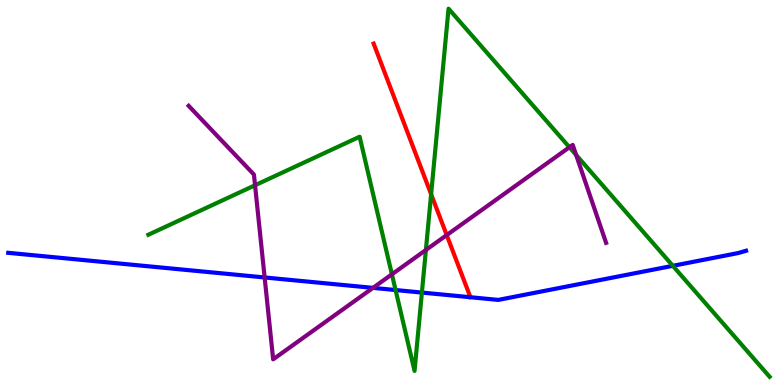[{'lines': ['blue', 'red'], 'intersections': []}, {'lines': ['green', 'red'], 'intersections': [{'x': 5.56, 'y': 4.95}]}, {'lines': ['purple', 'red'], 'intersections': [{'x': 5.76, 'y': 3.89}]}, {'lines': ['blue', 'green'], 'intersections': [{'x': 5.1, 'y': 2.47}, {'x': 5.44, 'y': 2.4}, {'x': 8.68, 'y': 3.1}]}, {'lines': ['blue', 'purple'], 'intersections': [{'x': 3.41, 'y': 2.79}, {'x': 4.81, 'y': 2.52}]}, {'lines': ['green', 'purple'], 'intersections': [{'x': 3.29, 'y': 5.19}, {'x': 5.06, 'y': 2.87}, {'x': 5.5, 'y': 3.51}, {'x': 7.35, 'y': 6.18}, {'x': 7.43, 'y': 5.98}]}]